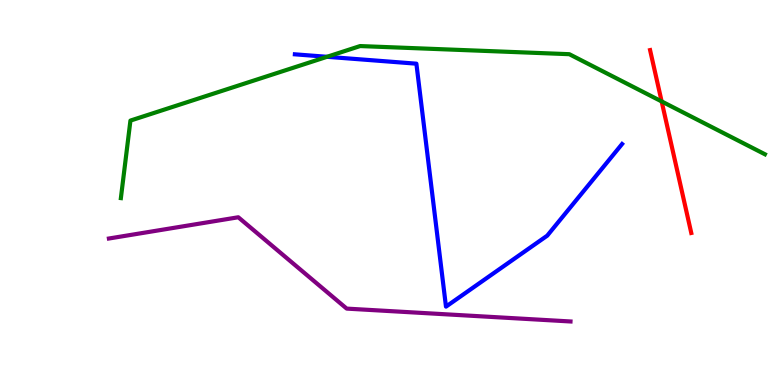[{'lines': ['blue', 'red'], 'intersections': []}, {'lines': ['green', 'red'], 'intersections': [{'x': 8.54, 'y': 7.37}]}, {'lines': ['purple', 'red'], 'intersections': []}, {'lines': ['blue', 'green'], 'intersections': [{'x': 4.22, 'y': 8.52}]}, {'lines': ['blue', 'purple'], 'intersections': []}, {'lines': ['green', 'purple'], 'intersections': []}]